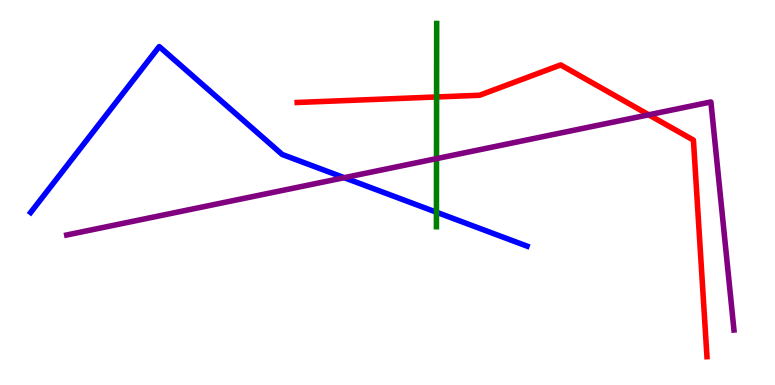[{'lines': ['blue', 'red'], 'intersections': []}, {'lines': ['green', 'red'], 'intersections': [{'x': 5.63, 'y': 7.48}]}, {'lines': ['purple', 'red'], 'intersections': [{'x': 8.37, 'y': 7.02}]}, {'lines': ['blue', 'green'], 'intersections': [{'x': 5.63, 'y': 4.49}]}, {'lines': ['blue', 'purple'], 'intersections': [{'x': 4.44, 'y': 5.38}]}, {'lines': ['green', 'purple'], 'intersections': [{'x': 5.63, 'y': 5.88}]}]